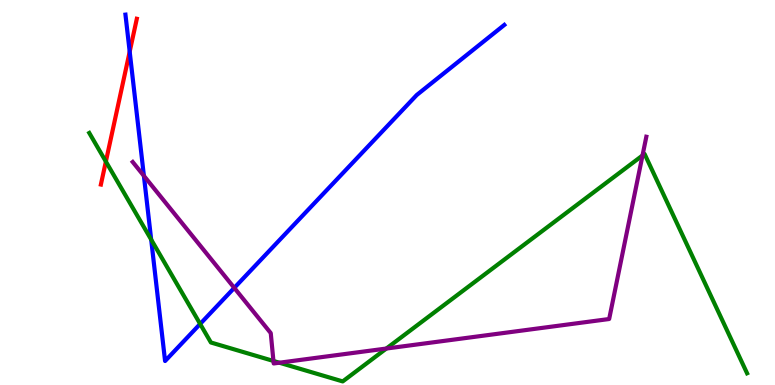[{'lines': ['blue', 'red'], 'intersections': [{'x': 1.67, 'y': 8.66}]}, {'lines': ['green', 'red'], 'intersections': [{'x': 1.37, 'y': 5.8}]}, {'lines': ['purple', 'red'], 'intersections': []}, {'lines': ['blue', 'green'], 'intersections': [{'x': 1.95, 'y': 3.78}, {'x': 2.58, 'y': 1.59}]}, {'lines': ['blue', 'purple'], 'intersections': [{'x': 1.86, 'y': 5.43}, {'x': 3.02, 'y': 2.52}]}, {'lines': ['green', 'purple'], 'intersections': [{'x': 3.53, 'y': 0.624}, {'x': 3.6, 'y': 0.579}, {'x': 4.98, 'y': 0.947}, {'x': 8.29, 'y': 5.96}]}]